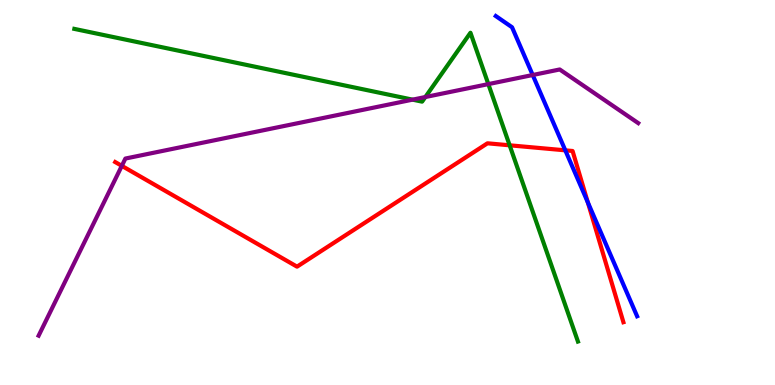[{'lines': ['blue', 'red'], 'intersections': [{'x': 7.29, 'y': 6.1}, {'x': 7.59, 'y': 4.74}]}, {'lines': ['green', 'red'], 'intersections': [{'x': 6.58, 'y': 6.23}]}, {'lines': ['purple', 'red'], 'intersections': [{'x': 1.57, 'y': 5.69}]}, {'lines': ['blue', 'green'], 'intersections': []}, {'lines': ['blue', 'purple'], 'intersections': [{'x': 6.87, 'y': 8.05}]}, {'lines': ['green', 'purple'], 'intersections': [{'x': 5.32, 'y': 7.41}, {'x': 5.49, 'y': 7.48}, {'x': 6.3, 'y': 7.82}]}]